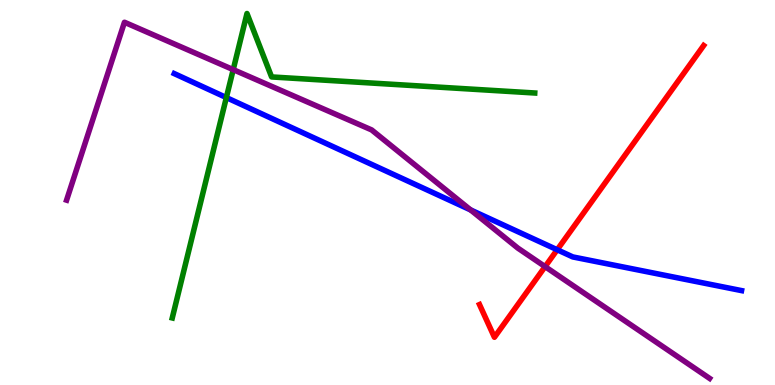[{'lines': ['blue', 'red'], 'intersections': [{'x': 7.19, 'y': 3.51}]}, {'lines': ['green', 'red'], 'intersections': []}, {'lines': ['purple', 'red'], 'intersections': [{'x': 7.03, 'y': 3.07}]}, {'lines': ['blue', 'green'], 'intersections': [{'x': 2.92, 'y': 7.47}]}, {'lines': ['blue', 'purple'], 'intersections': [{'x': 6.07, 'y': 4.55}]}, {'lines': ['green', 'purple'], 'intersections': [{'x': 3.01, 'y': 8.19}]}]